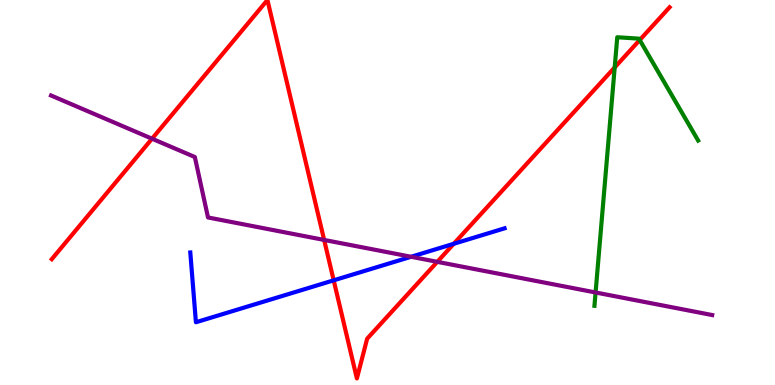[{'lines': ['blue', 'red'], 'intersections': [{'x': 4.31, 'y': 2.72}, {'x': 5.85, 'y': 3.67}]}, {'lines': ['green', 'red'], 'intersections': [{'x': 7.93, 'y': 8.25}, {'x': 8.25, 'y': 8.96}]}, {'lines': ['purple', 'red'], 'intersections': [{'x': 1.96, 'y': 6.4}, {'x': 4.18, 'y': 3.77}, {'x': 5.64, 'y': 3.2}]}, {'lines': ['blue', 'green'], 'intersections': []}, {'lines': ['blue', 'purple'], 'intersections': [{'x': 5.3, 'y': 3.33}]}, {'lines': ['green', 'purple'], 'intersections': [{'x': 7.68, 'y': 2.4}]}]